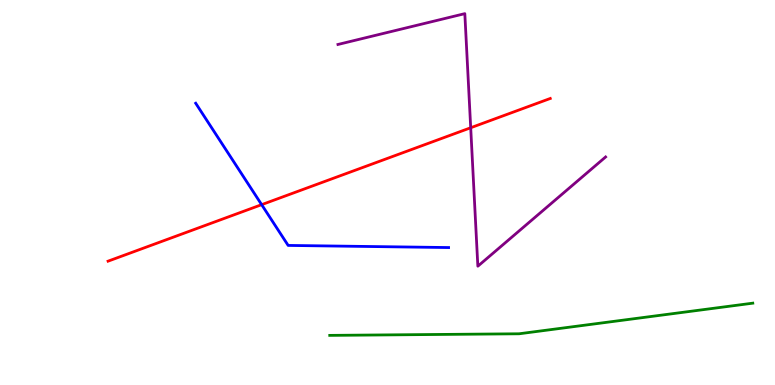[{'lines': ['blue', 'red'], 'intersections': [{'x': 3.38, 'y': 4.68}]}, {'lines': ['green', 'red'], 'intersections': []}, {'lines': ['purple', 'red'], 'intersections': [{'x': 6.07, 'y': 6.68}]}, {'lines': ['blue', 'green'], 'intersections': []}, {'lines': ['blue', 'purple'], 'intersections': []}, {'lines': ['green', 'purple'], 'intersections': []}]